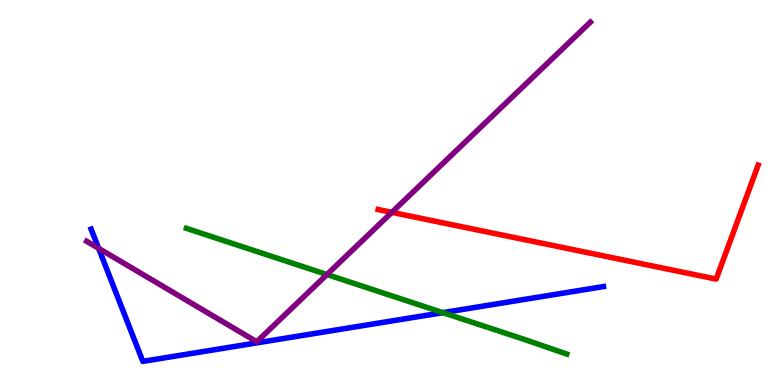[{'lines': ['blue', 'red'], 'intersections': []}, {'lines': ['green', 'red'], 'intersections': []}, {'lines': ['purple', 'red'], 'intersections': [{'x': 5.06, 'y': 4.48}]}, {'lines': ['blue', 'green'], 'intersections': [{'x': 5.71, 'y': 1.88}]}, {'lines': ['blue', 'purple'], 'intersections': [{'x': 1.27, 'y': 3.55}]}, {'lines': ['green', 'purple'], 'intersections': [{'x': 4.22, 'y': 2.87}]}]